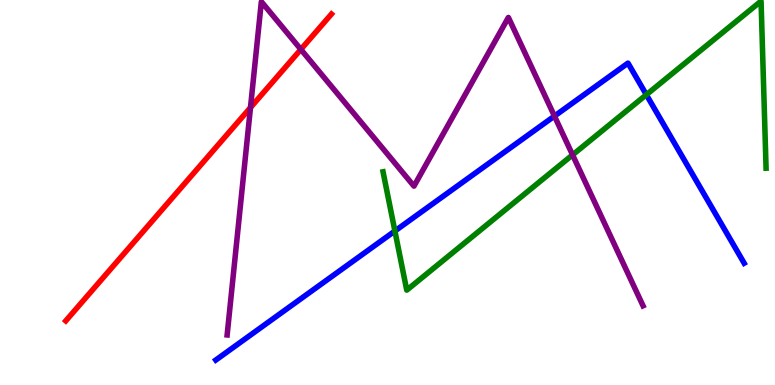[{'lines': ['blue', 'red'], 'intersections': []}, {'lines': ['green', 'red'], 'intersections': []}, {'lines': ['purple', 'red'], 'intersections': [{'x': 3.23, 'y': 7.21}, {'x': 3.88, 'y': 8.72}]}, {'lines': ['blue', 'green'], 'intersections': [{'x': 5.1, 'y': 4.0}, {'x': 8.34, 'y': 7.54}]}, {'lines': ['blue', 'purple'], 'intersections': [{'x': 7.15, 'y': 6.98}]}, {'lines': ['green', 'purple'], 'intersections': [{'x': 7.39, 'y': 5.98}]}]